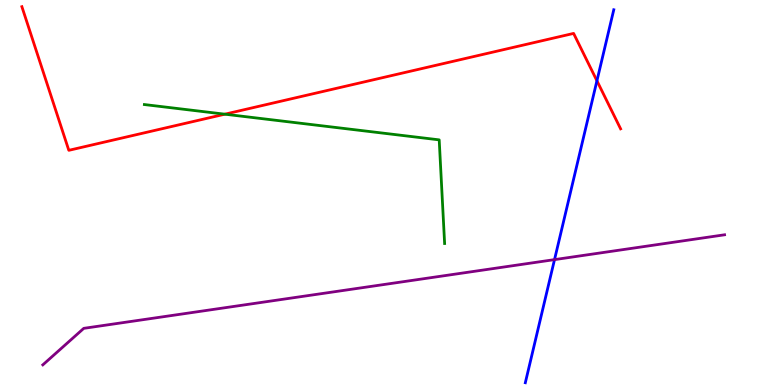[{'lines': ['blue', 'red'], 'intersections': [{'x': 7.7, 'y': 7.9}]}, {'lines': ['green', 'red'], 'intersections': [{'x': 2.9, 'y': 7.03}]}, {'lines': ['purple', 'red'], 'intersections': []}, {'lines': ['blue', 'green'], 'intersections': []}, {'lines': ['blue', 'purple'], 'intersections': [{'x': 7.16, 'y': 3.26}]}, {'lines': ['green', 'purple'], 'intersections': []}]